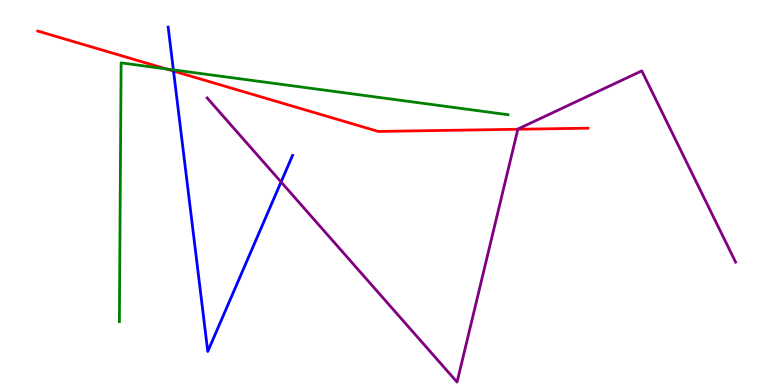[{'lines': ['blue', 'red'], 'intersections': [{'x': 2.24, 'y': 8.15}]}, {'lines': ['green', 'red'], 'intersections': [{'x': 2.15, 'y': 8.21}]}, {'lines': ['purple', 'red'], 'intersections': [{'x': 6.68, 'y': 6.64}]}, {'lines': ['blue', 'green'], 'intersections': [{'x': 2.24, 'y': 8.19}]}, {'lines': ['blue', 'purple'], 'intersections': [{'x': 3.63, 'y': 5.27}]}, {'lines': ['green', 'purple'], 'intersections': []}]